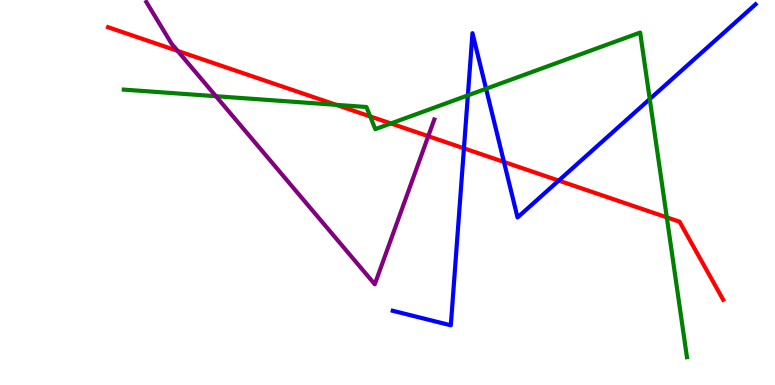[{'lines': ['blue', 'red'], 'intersections': [{'x': 5.99, 'y': 6.15}, {'x': 6.5, 'y': 5.79}, {'x': 7.21, 'y': 5.31}]}, {'lines': ['green', 'red'], 'intersections': [{'x': 4.34, 'y': 7.28}, {'x': 4.78, 'y': 6.98}, {'x': 5.04, 'y': 6.79}, {'x': 8.6, 'y': 4.35}]}, {'lines': ['purple', 'red'], 'intersections': [{'x': 2.29, 'y': 8.68}, {'x': 5.53, 'y': 6.46}]}, {'lines': ['blue', 'green'], 'intersections': [{'x': 6.04, 'y': 7.52}, {'x': 6.27, 'y': 7.69}, {'x': 8.38, 'y': 7.43}]}, {'lines': ['blue', 'purple'], 'intersections': []}, {'lines': ['green', 'purple'], 'intersections': [{'x': 2.79, 'y': 7.5}]}]